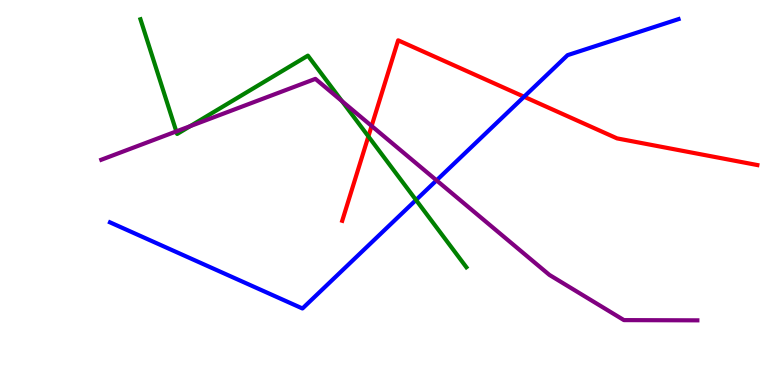[{'lines': ['blue', 'red'], 'intersections': [{'x': 6.76, 'y': 7.49}]}, {'lines': ['green', 'red'], 'intersections': [{'x': 4.75, 'y': 6.46}]}, {'lines': ['purple', 'red'], 'intersections': [{'x': 4.8, 'y': 6.73}]}, {'lines': ['blue', 'green'], 'intersections': [{'x': 5.37, 'y': 4.81}]}, {'lines': ['blue', 'purple'], 'intersections': [{'x': 5.63, 'y': 5.32}]}, {'lines': ['green', 'purple'], 'intersections': [{'x': 2.27, 'y': 6.59}, {'x': 2.45, 'y': 6.72}, {'x': 4.41, 'y': 7.37}]}]